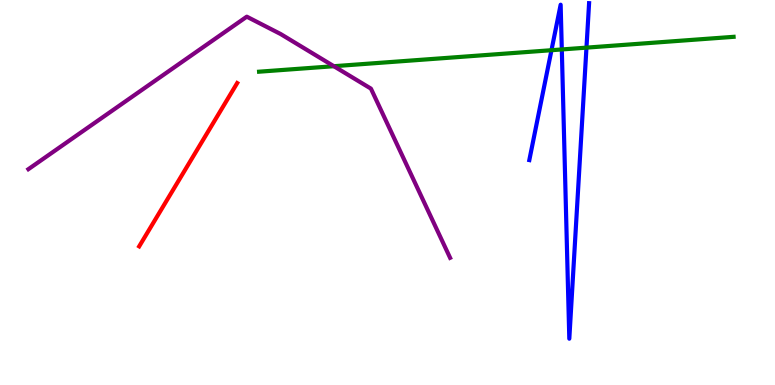[{'lines': ['blue', 'red'], 'intersections': []}, {'lines': ['green', 'red'], 'intersections': []}, {'lines': ['purple', 'red'], 'intersections': []}, {'lines': ['blue', 'green'], 'intersections': [{'x': 7.12, 'y': 8.7}, {'x': 7.25, 'y': 8.72}, {'x': 7.57, 'y': 8.76}]}, {'lines': ['blue', 'purple'], 'intersections': []}, {'lines': ['green', 'purple'], 'intersections': [{'x': 4.31, 'y': 8.28}]}]